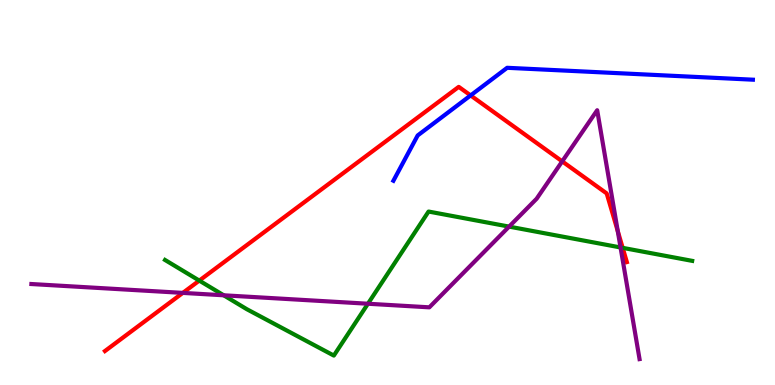[{'lines': ['blue', 'red'], 'intersections': [{'x': 6.07, 'y': 7.52}]}, {'lines': ['green', 'red'], 'intersections': [{'x': 2.57, 'y': 2.71}, {'x': 8.03, 'y': 3.56}]}, {'lines': ['purple', 'red'], 'intersections': [{'x': 2.36, 'y': 2.39}, {'x': 7.25, 'y': 5.81}, {'x': 7.97, 'y': 4.0}]}, {'lines': ['blue', 'green'], 'intersections': []}, {'lines': ['blue', 'purple'], 'intersections': []}, {'lines': ['green', 'purple'], 'intersections': [{'x': 2.89, 'y': 2.33}, {'x': 4.75, 'y': 2.11}, {'x': 6.57, 'y': 4.11}, {'x': 8.01, 'y': 3.57}]}]